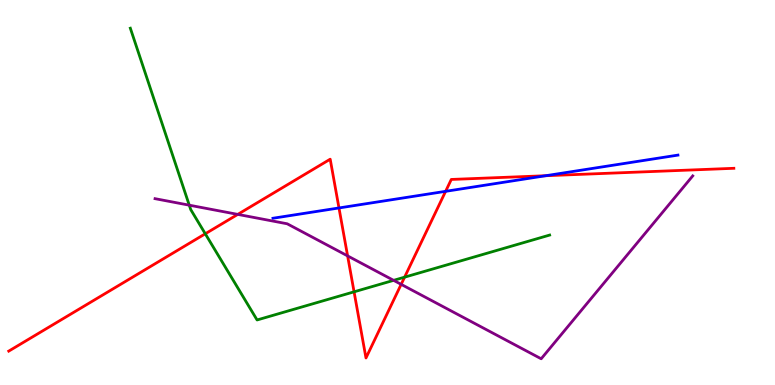[{'lines': ['blue', 'red'], 'intersections': [{'x': 4.37, 'y': 4.6}, {'x': 5.75, 'y': 5.03}, {'x': 7.04, 'y': 5.44}]}, {'lines': ['green', 'red'], 'intersections': [{'x': 2.65, 'y': 3.93}, {'x': 4.57, 'y': 2.42}, {'x': 5.22, 'y': 2.8}]}, {'lines': ['purple', 'red'], 'intersections': [{'x': 3.07, 'y': 4.43}, {'x': 4.49, 'y': 3.35}, {'x': 5.18, 'y': 2.61}]}, {'lines': ['blue', 'green'], 'intersections': []}, {'lines': ['blue', 'purple'], 'intersections': []}, {'lines': ['green', 'purple'], 'intersections': [{'x': 2.44, 'y': 4.67}, {'x': 5.08, 'y': 2.72}]}]